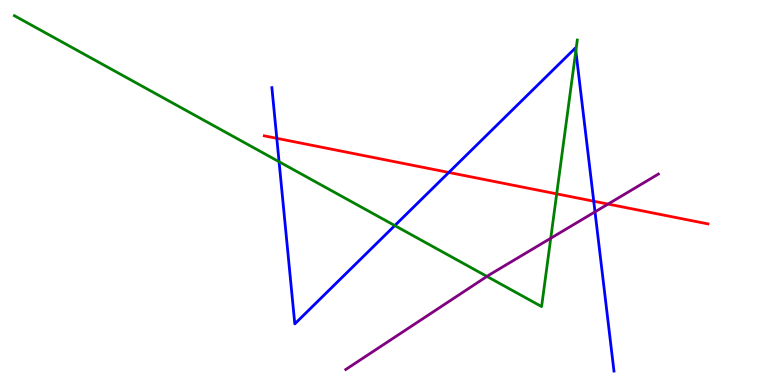[{'lines': ['blue', 'red'], 'intersections': [{'x': 3.57, 'y': 6.41}, {'x': 5.79, 'y': 5.52}, {'x': 7.66, 'y': 4.77}]}, {'lines': ['green', 'red'], 'intersections': [{'x': 7.18, 'y': 4.96}]}, {'lines': ['purple', 'red'], 'intersections': [{'x': 7.85, 'y': 4.7}]}, {'lines': ['blue', 'green'], 'intersections': [{'x': 3.6, 'y': 5.8}, {'x': 5.09, 'y': 4.14}, {'x': 7.43, 'y': 8.68}]}, {'lines': ['blue', 'purple'], 'intersections': [{'x': 7.68, 'y': 4.5}]}, {'lines': ['green', 'purple'], 'intersections': [{'x': 6.28, 'y': 2.82}, {'x': 7.11, 'y': 3.81}]}]